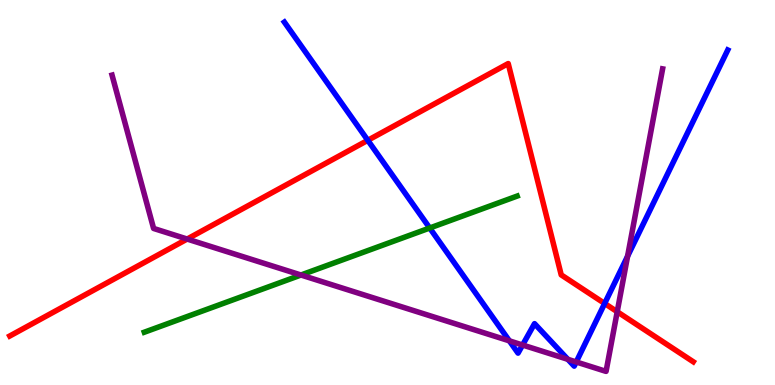[{'lines': ['blue', 'red'], 'intersections': [{'x': 4.75, 'y': 6.36}, {'x': 7.8, 'y': 2.12}]}, {'lines': ['green', 'red'], 'intersections': []}, {'lines': ['purple', 'red'], 'intersections': [{'x': 2.41, 'y': 3.79}, {'x': 7.96, 'y': 1.9}]}, {'lines': ['blue', 'green'], 'intersections': [{'x': 5.54, 'y': 4.08}]}, {'lines': ['blue', 'purple'], 'intersections': [{'x': 6.57, 'y': 1.15}, {'x': 6.74, 'y': 1.04}, {'x': 7.33, 'y': 0.667}, {'x': 7.44, 'y': 0.598}, {'x': 8.1, 'y': 3.34}]}, {'lines': ['green', 'purple'], 'intersections': [{'x': 3.88, 'y': 2.86}]}]